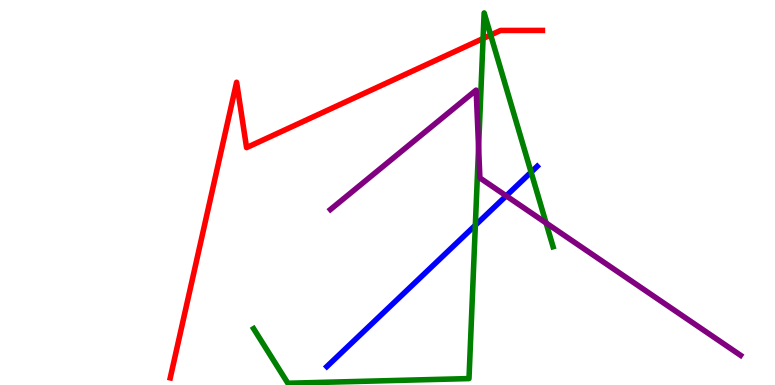[{'lines': ['blue', 'red'], 'intersections': []}, {'lines': ['green', 'red'], 'intersections': [{'x': 6.23, 'y': 9.0}, {'x': 6.33, 'y': 9.09}]}, {'lines': ['purple', 'red'], 'intersections': []}, {'lines': ['blue', 'green'], 'intersections': [{'x': 6.13, 'y': 4.15}, {'x': 6.85, 'y': 5.53}]}, {'lines': ['blue', 'purple'], 'intersections': [{'x': 6.53, 'y': 4.91}]}, {'lines': ['green', 'purple'], 'intersections': [{'x': 6.18, 'y': 6.18}, {'x': 7.05, 'y': 4.21}]}]